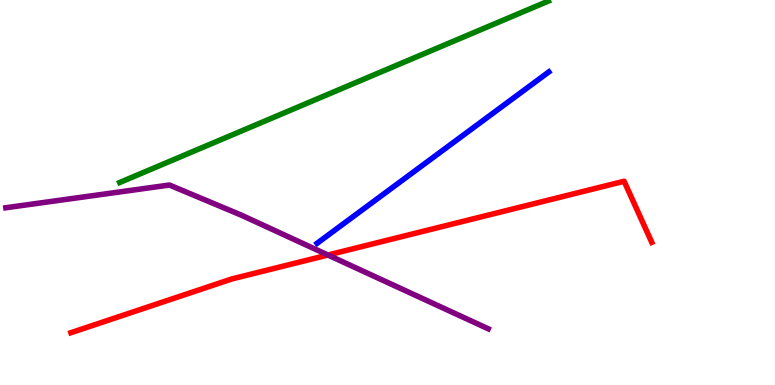[{'lines': ['blue', 'red'], 'intersections': []}, {'lines': ['green', 'red'], 'intersections': []}, {'lines': ['purple', 'red'], 'intersections': [{'x': 4.23, 'y': 3.38}]}, {'lines': ['blue', 'green'], 'intersections': []}, {'lines': ['blue', 'purple'], 'intersections': []}, {'lines': ['green', 'purple'], 'intersections': []}]